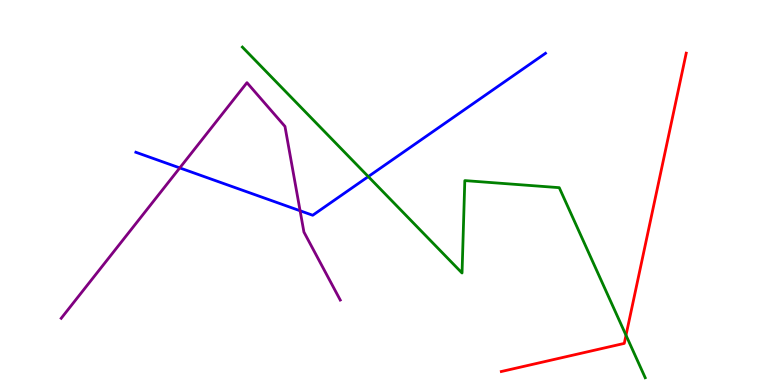[{'lines': ['blue', 'red'], 'intersections': []}, {'lines': ['green', 'red'], 'intersections': [{'x': 8.08, 'y': 1.29}]}, {'lines': ['purple', 'red'], 'intersections': []}, {'lines': ['blue', 'green'], 'intersections': [{'x': 4.75, 'y': 5.41}]}, {'lines': ['blue', 'purple'], 'intersections': [{'x': 2.32, 'y': 5.64}, {'x': 3.87, 'y': 4.53}]}, {'lines': ['green', 'purple'], 'intersections': []}]